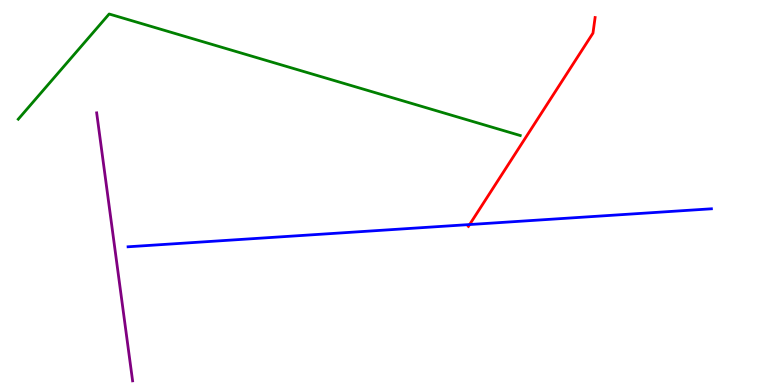[{'lines': ['blue', 'red'], 'intersections': [{'x': 6.06, 'y': 4.17}]}, {'lines': ['green', 'red'], 'intersections': []}, {'lines': ['purple', 'red'], 'intersections': []}, {'lines': ['blue', 'green'], 'intersections': []}, {'lines': ['blue', 'purple'], 'intersections': []}, {'lines': ['green', 'purple'], 'intersections': []}]